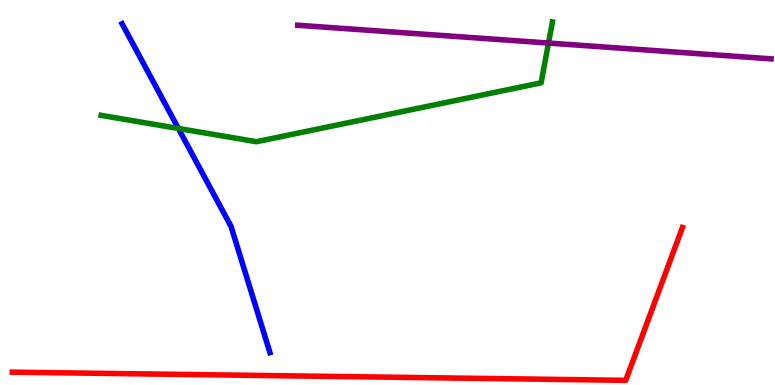[{'lines': ['blue', 'red'], 'intersections': []}, {'lines': ['green', 'red'], 'intersections': []}, {'lines': ['purple', 'red'], 'intersections': []}, {'lines': ['blue', 'green'], 'intersections': [{'x': 2.3, 'y': 6.66}]}, {'lines': ['blue', 'purple'], 'intersections': []}, {'lines': ['green', 'purple'], 'intersections': [{'x': 7.08, 'y': 8.88}]}]